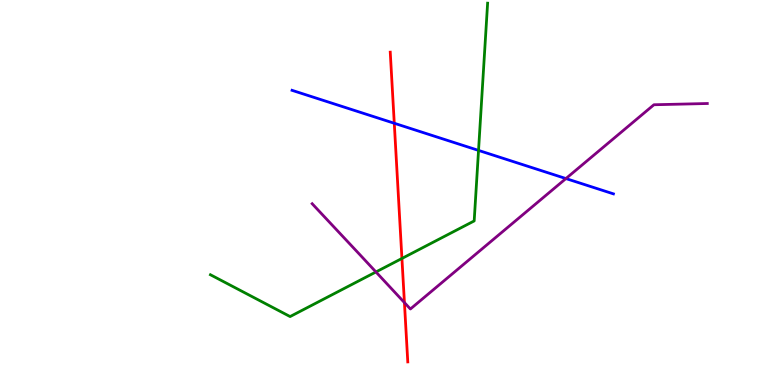[{'lines': ['blue', 'red'], 'intersections': [{'x': 5.09, 'y': 6.8}]}, {'lines': ['green', 'red'], 'intersections': [{'x': 5.19, 'y': 3.29}]}, {'lines': ['purple', 'red'], 'intersections': [{'x': 5.22, 'y': 2.14}]}, {'lines': ['blue', 'green'], 'intersections': [{'x': 6.17, 'y': 6.09}]}, {'lines': ['blue', 'purple'], 'intersections': [{'x': 7.3, 'y': 5.36}]}, {'lines': ['green', 'purple'], 'intersections': [{'x': 4.85, 'y': 2.94}]}]